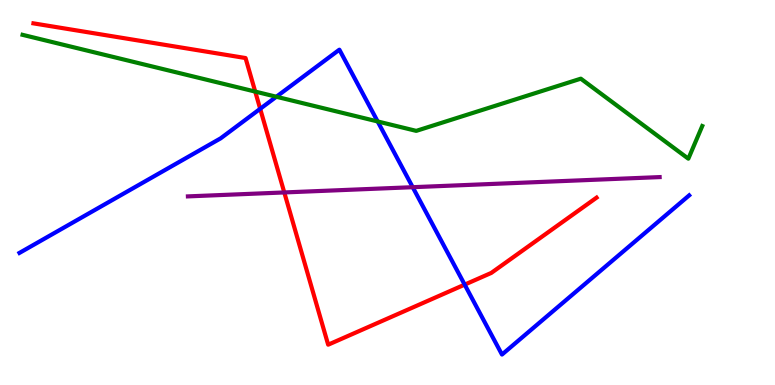[{'lines': ['blue', 'red'], 'intersections': [{'x': 3.36, 'y': 7.17}, {'x': 6.0, 'y': 2.61}]}, {'lines': ['green', 'red'], 'intersections': [{'x': 3.29, 'y': 7.62}]}, {'lines': ['purple', 'red'], 'intersections': [{'x': 3.67, 'y': 5.0}]}, {'lines': ['blue', 'green'], 'intersections': [{'x': 3.57, 'y': 7.49}, {'x': 4.87, 'y': 6.85}]}, {'lines': ['blue', 'purple'], 'intersections': [{'x': 5.33, 'y': 5.14}]}, {'lines': ['green', 'purple'], 'intersections': []}]